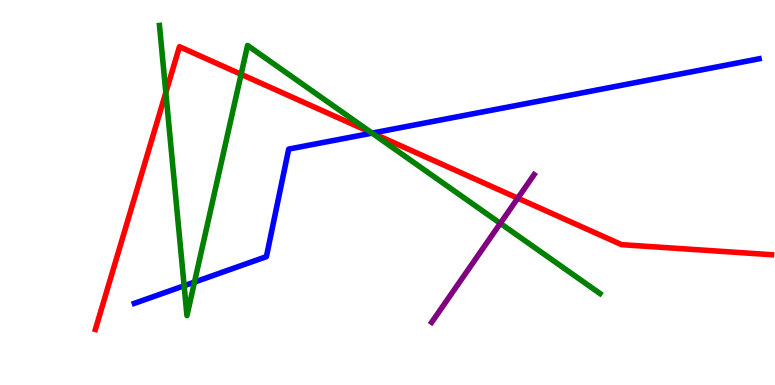[{'lines': ['blue', 'red'], 'intersections': [{'x': 4.8, 'y': 6.54}]}, {'lines': ['green', 'red'], 'intersections': [{'x': 2.14, 'y': 7.6}, {'x': 3.11, 'y': 8.07}, {'x': 4.79, 'y': 6.56}]}, {'lines': ['purple', 'red'], 'intersections': [{'x': 6.68, 'y': 4.85}]}, {'lines': ['blue', 'green'], 'intersections': [{'x': 2.38, 'y': 2.58}, {'x': 2.51, 'y': 2.67}, {'x': 4.8, 'y': 6.54}]}, {'lines': ['blue', 'purple'], 'intersections': []}, {'lines': ['green', 'purple'], 'intersections': [{'x': 6.46, 'y': 4.2}]}]